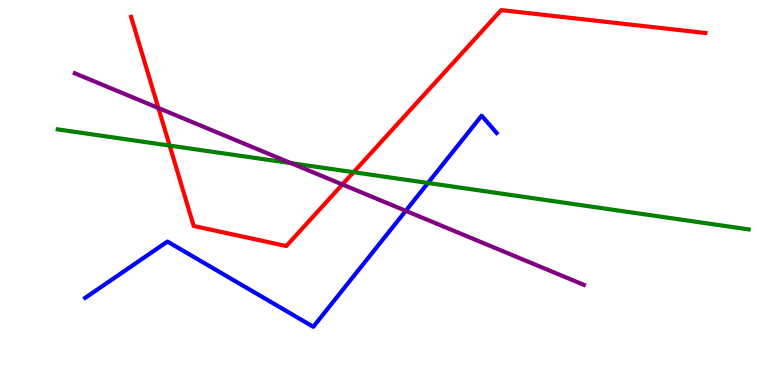[{'lines': ['blue', 'red'], 'intersections': []}, {'lines': ['green', 'red'], 'intersections': [{'x': 2.19, 'y': 6.22}, {'x': 4.56, 'y': 5.53}]}, {'lines': ['purple', 'red'], 'intersections': [{'x': 2.04, 'y': 7.19}, {'x': 4.42, 'y': 5.21}]}, {'lines': ['blue', 'green'], 'intersections': [{'x': 5.52, 'y': 5.25}]}, {'lines': ['blue', 'purple'], 'intersections': [{'x': 5.24, 'y': 4.52}]}, {'lines': ['green', 'purple'], 'intersections': [{'x': 3.76, 'y': 5.76}]}]